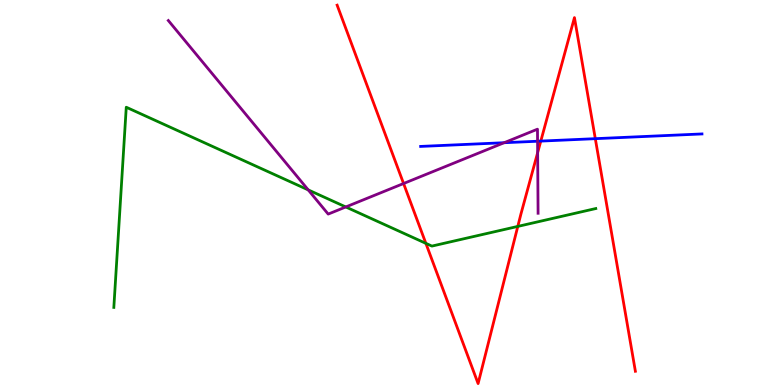[{'lines': ['blue', 'red'], 'intersections': [{'x': 6.98, 'y': 6.34}, {'x': 7.68, 'y': 6.4}]}, {'lines': ['green', 'red'], 'intersections': [{'x': 5.49, 'y': 3.68}, {'x': 6.68, 'y': 4.12}]}, {'lines': ['purple', 'red'], 'intersections': [{'x': 5.21, 'y': 5.23}, {'x': 6.94, 'y': 6.03}]}, {'lines': ['blue', 'green'], 'intersections': []}, {'lines': ['blue', 'purple'], 'intersections': [{'x': 6.5, 'y': 6.29}, {'x': 6.94, 'y': 6.33}]}, {'lines': ['green', 'purple'], 'intersections': [{'x': 3.98, 'y': 5.07}, {'x': 4.46, 'y': 4.62}]}]